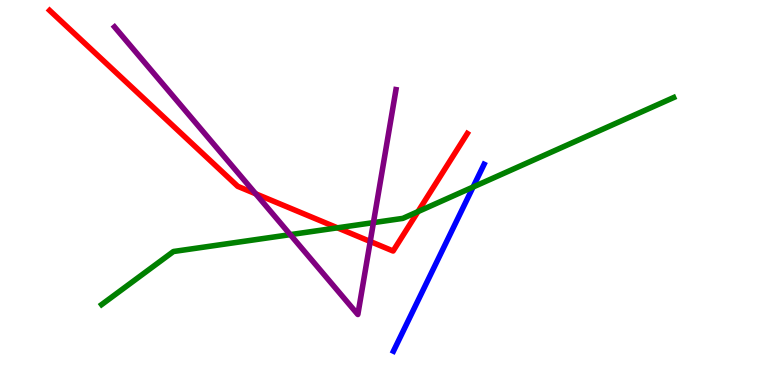[{'lines': ['blue', 'red'], 'intersections': []}, {'lines': ['green', 'red'], 'intersections': [{'x': 4.35, 'y': 4.08}, {'x': 5.39, 'y': 4.5}]}, {'lines': ['purple', 'red'], 'intersections': [{'x': 3.3, 'y': 4.97}, {'x': 4.78, 'y': 3.73}]}, {'lines': ['blue', 'green'], 'intersections': [{'x': 6.1, 'y': 5.14}]}, {'lines': ['blue', 'purple'], 'intersections': []}, {'lines': ['green', 'purple'], 'intersections': [{'x': 3.75, 'y': 3.91}, {'x': 4.82, 'y': 4.22}]}]